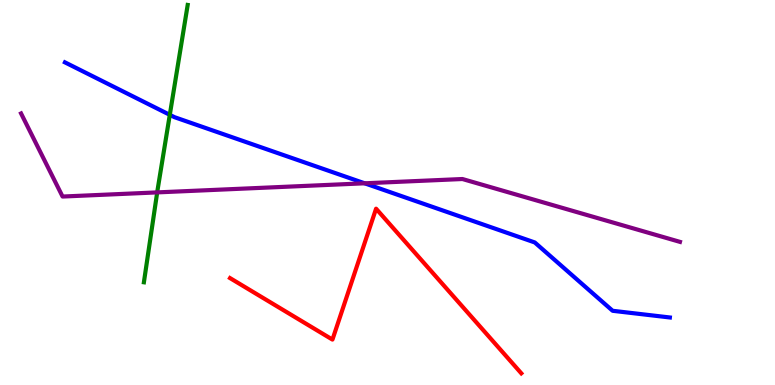[{'lines': ['blue', 'red'], 'intersections': []}, {'lines': ['green', 'red'], 'intersections': []}, {'lines': ['purple', 'red'], 'intersections': []}, {'lines': ['blue', 'green'], 'intersections': [{'x': 2.19, 'y': 7.02}]}, {'lines': ['blue', 'purple'], 'intersections': [{'x': 4.71, 'y': 5.24}]}, {'lines': ['green', 'purple'], 'intersections': [{'x': 2.03, 'y': 5.0}]}]